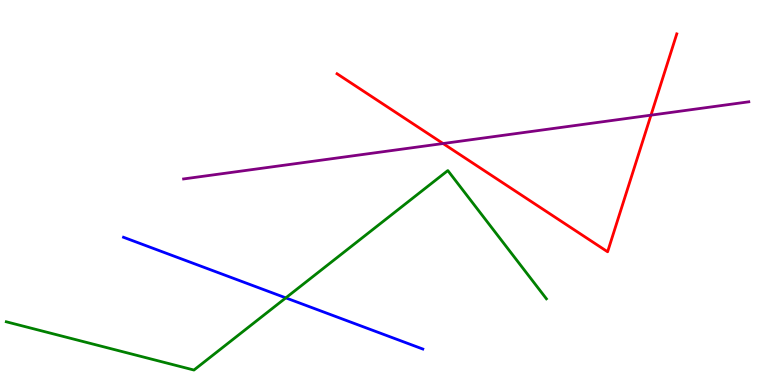[{'lines': ['blue', 'red'], 'intersections': []}, {'lines': ['green', 'red'], 'intersections': []}, {'lines': ['purple', 'red'], 'intersections': [{'x': 5.72, 'y': 6.27}, {'x': 8.4, 'y': 7.01}]}, {'lines': ['blue', 'green'], 'intersections': [{'x': 3.69, 'y': 2.26}]}, {'lines': ['blue', 'purple'], 'intersections': []}, {'lines': ['green', 'purple'], 'intersections': []}]